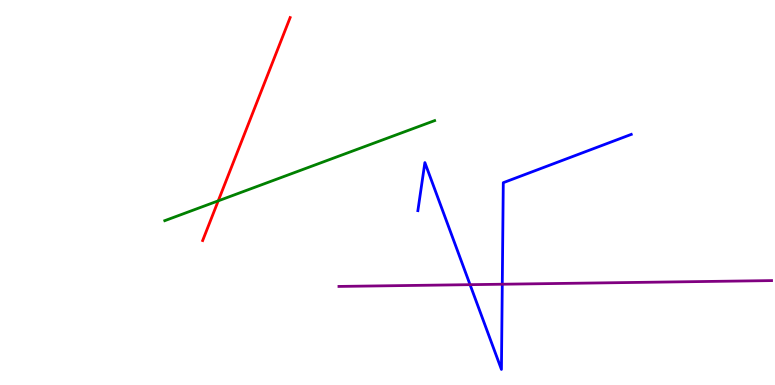[{'lines': ['blue', 'red'], 'intersections': []}, {'lines': ['green', 'red'], 'intersections': [{'x': 2.82, 'y': 4.78}]}, {'lines': ['purple', 'red'], 'intersections': []}, {'lines': ['blue', 'green'], 'intersections': []}, {'lines': ['blue', 'purple'], 'intersections': [{'x': 6.07, 'y': 2.61}, {'x': 6.48, 'y': 2.62}]}, {'lines': ['green', 'purple'], 'intersections': []}]